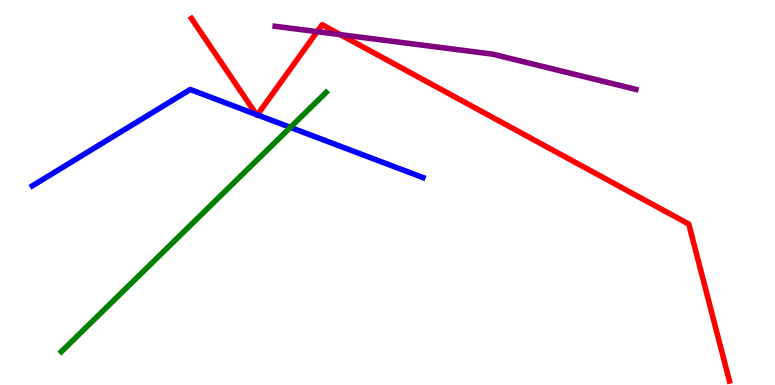[{'lines': ['blue', 'red'], 'intersections': [{'x': 3.31, 'y': 7.02}, {'x': 3.32, 'y': 7.02}]}, {'lines': ['green', 'red'], 'intersections': []}, {'lines': ['purple', 'red'], 'intersections': [{'x': 4.09, 'y': 9.18}, {'x': 4.39, 'y': 9.1}]}, {'lines': ['blue', 'green'], 'intersections': [{'x': 3.75, 'y': 6.69}]}, {'lines': ['blue', 'purple'], 'intersections': []}, {'lines': ['green', 'purple'], 'intersections': []}]